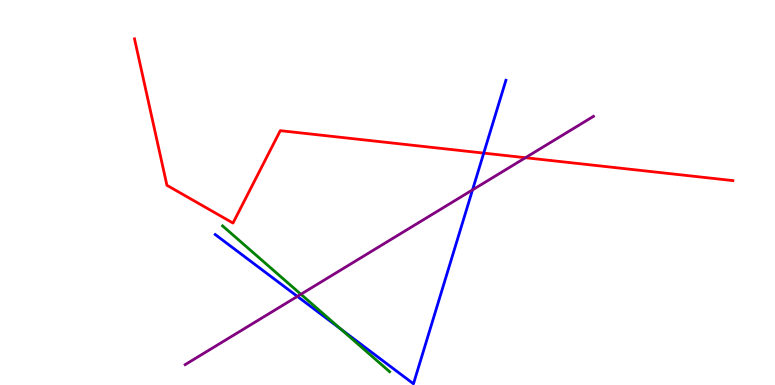[{'lines': ['blue', 'red'], 'intersections': [{'x': 6.24, 'y': 6.02}]}, {'lines': ['green', 'red'], 'intersections': []}, {'lines': ['purple', 'red'], 'intersections': [{'x': 6.78, 'y': 5.9}]}, {'lines': ['blue', 'green'], 'intersections': [{'x': 4.4, 'y': 1.45}]}, {'lines': ['blue', 'purple'], 'intersections': [{'x': 3.84, 'y': 2.3}, {'x': 6.1, 'y': 5.07}]}, {'lines': ['green', 'purple'], 'intersections': [{'x': 3.88, 'y': 2.36}]}]